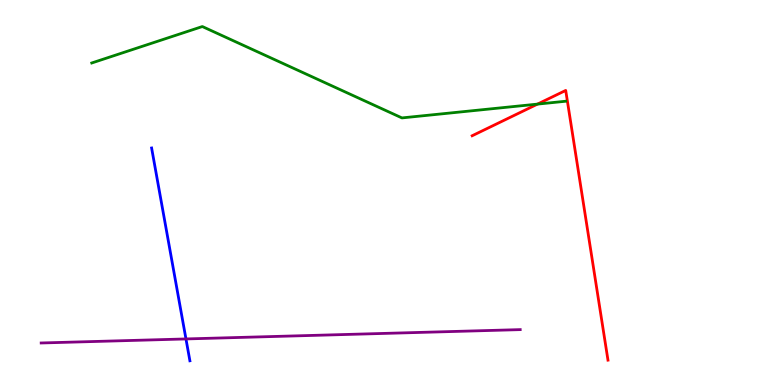[{'lines': ['blue', 'red'], 'intersections': []}, {'lines': ['green', 'red'], 'intersections': [{'x': 6.94, 'y': 7.3}]}, {'lines': ['purple', 'red'], 'intersections': []}, {'lines': ['blue', 'green'], 'intersections': []}, {'lines': ['blue', 'purple'], 'intersections': [{'x': 2.4, 'y': 1.2}]}, {'lines': ['green', 'purple'], 'intersections': []}]